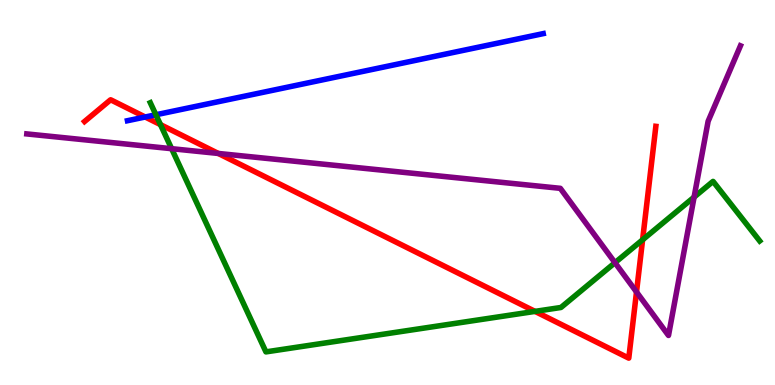[{'lines': ['blue', 'red'], 'intersections': [{'x': 1.87, 'y': 6.96}]}, {'lines': ['green', 'red'], 'intersections': [{'x': 2.07, 'y': 6.76}, {'x': 6.9, 'y': 1.91}, {'x': 8.29, 'y': 3.77}]}, {'lines': ['purple', 'red'], 'intersections': [{'x': 2.82, 'y': 6.01}, {'x': 8.21, 'y': 2.42}]}, {'lines': ['blue', 'green'], 'intersections': [{'x': 2.01, 'y': 7.02}]}, {'lines': ['blue', 'purple'], 'intersections': []}, {'lines': ['green', 'purple'], 'intersections': [{'x': 2.21, 'y': 6.14}, {'x': 7.94, 'y': 3.18}, {'x': 8.96, 'y': 4.88}]}]